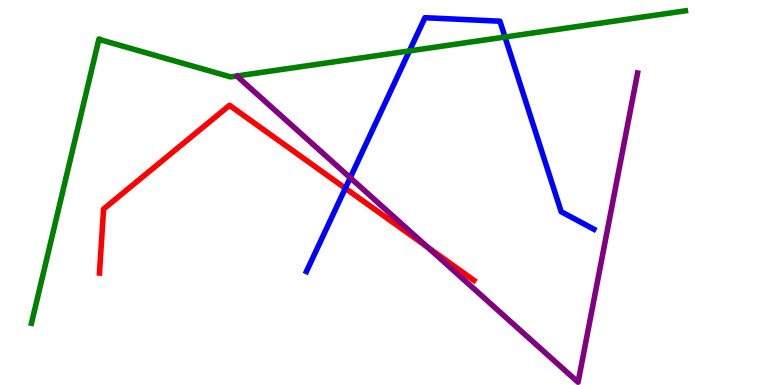[{'lines': ['blue', 'red'], 'intersections': [{'x': 4.46, 'y': 5.11}]}, {'lines': ['green', 'red'], 'intersections': []}, {'lines': ['purple', 'red'], 'intersections': [{'x': 5.52, 'y': 3.58}]}, {'lines': ['blue', 'green'], 'intersections': [{'x': 5.28, 'y': 8.68}, {'x': 6.52, 'y': 9.04}]}, {'lines': ['blue', 'purple'], 'intersections': [{'x': 4.52, 'y': 5.38}]}, {'lines': ['green', 'purple'], 'intersections': []}]